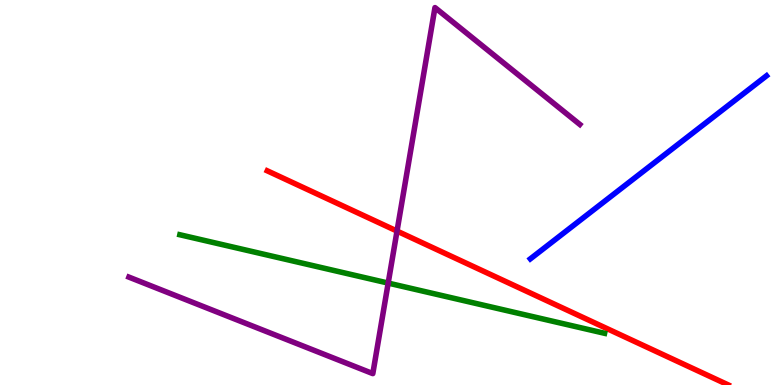[{'lines': ['blue', 'red'], 'intersections': []}, {'lines': ['green', 'red'], 'intersections': []}, {'lines': ['purple', 'red'], 'intersections': [{'x': 5.12, 'y': 4.0}]}, {'lines': ['blue', 'green'], 'intersections': []}, {'lines': ['blue', 'purple'], 'intersections': []}, {'lines': ['green', 'purple'], 'intersections': [{'x': 5.01, 'y': 2.65}]}]